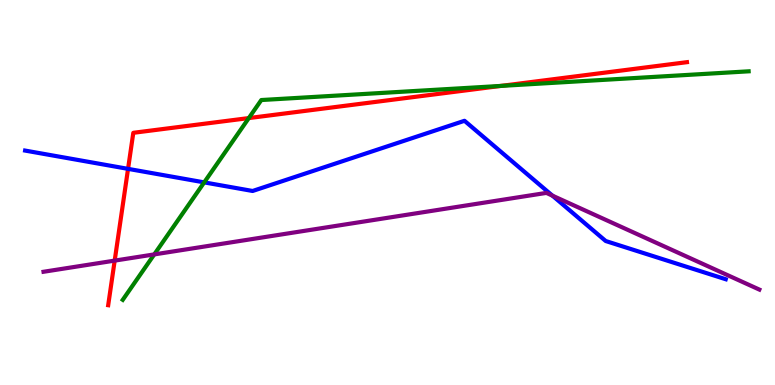[{'lines': ['blue', 'red'], 'intersections': [{'x': 1.65, 'y': 5.61}]}, {'lines': ['green', 'red'], 'intersections': [{'x': 3.21, 'y': 6.93}, {'x': 6.46, 'y': 7.77}]}, {'lines': ['purple', 'red'], 'intersections': [{'x': 1.48, 'y': 3.23}]}, {'lines': ['blue', 'green'], 'intersections': [{'x': 2.63, 'y': 5.26}]}, {'lines': ['blue', 'purple'], 'intersections': [{'x': 7.13, 'y': 4.92}]}, {'lines': ['green', 'purple'], 'intersections': [{'x': 1.99, 'y': 3.39}]}]